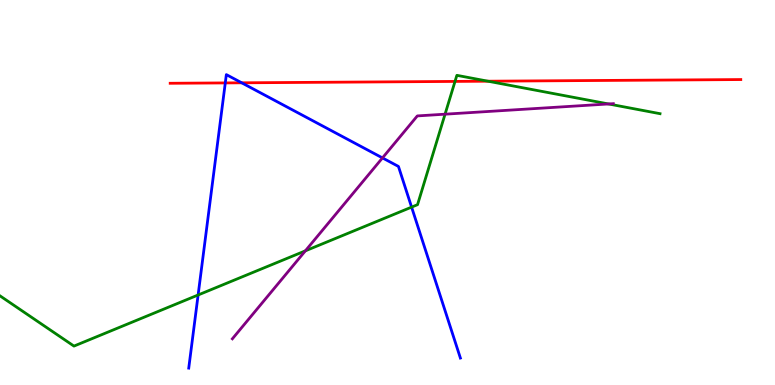[{'lines': ['blue', 'red'], 'intersections': [{'x': 2.91, 'y': 7.85}, {'x': 3.12, 'y': 7.85}]}, {'lines': ['green', 'red'], 'intersections': [{'x': 5.87, 'y': 7.89}, {'x': 6.3, 'y': 7.89}]}, {'lines': ['purple', 'red'], 'intersections': []}, {'lines': ['blue', 'green'], 'intersections': [{'x': 2.56, 'y': 2.34}, {'x': 5.31, 'y': 4.62}]}, {'lines': ['blue', 'purple'], 'intersections': [{'x': 4.94, 'y': 5.9}]}, {'lines': ['green', 'purple'], 'intersections': [{'x': 3.94, 'y': 3.48}, {'x': 5.74, 'y': 7.03}, {'x': 7.85, 'y': 7.3}]}]